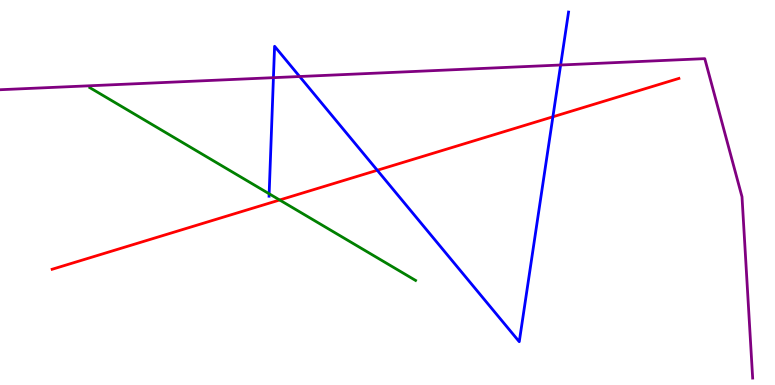[{'lines': ['blue', 'red'], 'intersections': [{'x': 4.87, 'y': 5.58}, {'x': 7.13, 'y': 6.97}]}, {'lines': ['green', 'red'], 'intersections': [{'x': 3.61, 'y': 4.81}]}, {'lines': ['purple', 'red'], 'intersections': []}, {'lines': ['blue', 'green'], 'intersections': [{'x': 3.47, 'y': 4.97}]}, {'lines': ['blue', 'purple'], 'intersections': [{'x': 3.53, 'y': 7.98}, {'x': 3.87, 'y': 8.01}, {'x': 7.23, 'y': 8.31}]}, {'lines': ['green', 'purple'], 'intersections': []}]